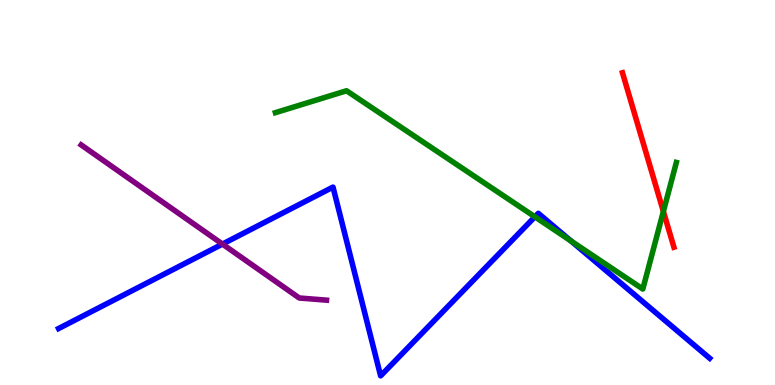[{'lines': ['blue', 'red'], 'intersections': []}, {'lines': ['green', 'red'], 'intersections': [{'x': 8.56, 'y': 4.51}]}, {'lines': ['purple', 'red'], 'intersections': []}, {'lines': ['blue', 'green'], 'intersections': [{'x': 6.9, 'y': 4.37}, {'x': 7.37, 'y': 3.74}]}, {'lines': ['blue', 'purple'], 'intersections': [{'x': 2.87, 'y': 3.66}]}, {'lines': ['green', 'purple'], 'intersections': []}]